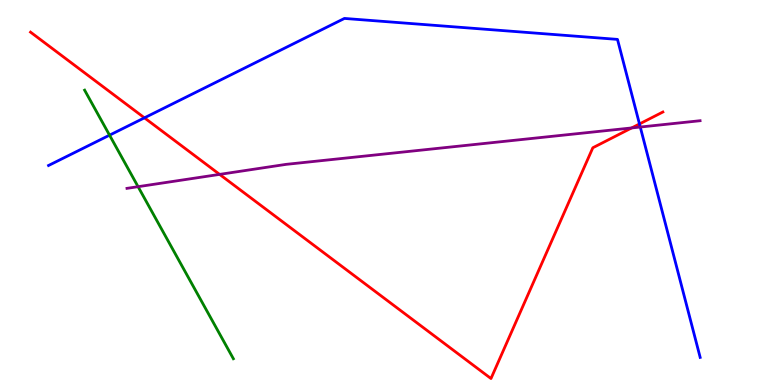[{'lines': ['blue', 'red'], 'intersections': [{'x': 1.86, 'y': 6.94}, {'x': 8.25, 'y': 6.78}]}, {'lines': ['green', 'red'], 'intersections': []}, {'lines': ['purple', 'red'], 'intersections': [{'x': 2.83, 'y': 5.47}, {'x': 8.15, 'y': 6.68}]}, {'lines': ['blue', 'green'], 'intersections': [{'x': 1.41, 'y': 6.49}]}, {'lines': ['blue', 'purple'], 'intersections': [{'x': 8.26, 'y': 6.7}]}, {'lines': ['green', 'purple'], 'intersections': [{'x': 1.78, 'y': 5.15}]}]